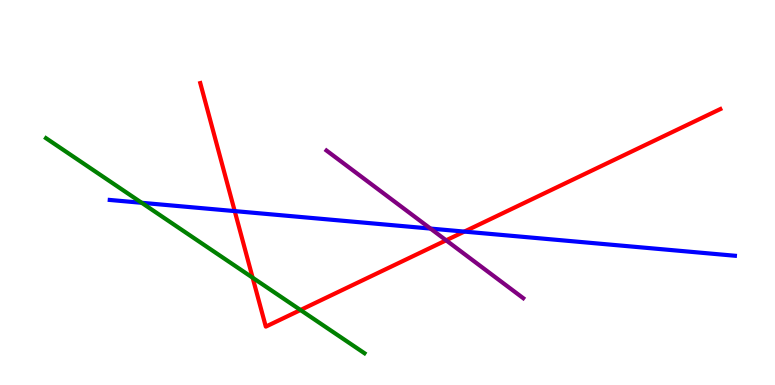[{'lines': ['blue', 'red'], 'intersections': [{'x': 3.03, 'y': 4.52}, {'x': 5.99, 'y': 3.98}]}, {'lines': ['green', 'red'], 'intersections': [{'x': 3.26, 'y': 2.79}, {'x': 3.88, 'y': 1.95}]}, {'lines': ['purple', 'red'], 'intersections': [{'x': 5.76, 'y': 3.76}]}, {'lines': ['blue', 'green'], 'intersections': [{'x': 1.83, 'y': 4.73}]}, {'lines': ['blue', 'purple'], 'intersections': [{'x': 5.55, 'y': 4.06}]}, {'lines': ['green', 'purple'], 'intersections': []}]